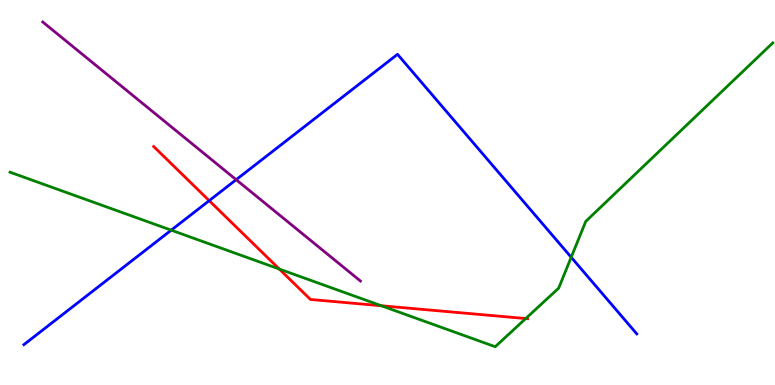[{'lines': ['blue', 'red'], 'intersections': [{'x': 2.7, 'y': 4.79}]}, {'lines': ['green', 'red'], 'intersections': [{'x': 3.6, 'y': 3.01}, {'x': 4.92, 'y': 2.06}, {'x': 6.78, 'y': 1.73}]}, {'lines': ['purple', 'red'], 'intersections': []}, {'lines': ['blue', 'green'], 'intersections': [{'x': 2.21, 'y': 4.02}, {'x': 7.37, 'y': 3.32}]}, {'lines': ['blue', 'purple'], 'intersections': [{'x': 3.05, 'y': 5.33}]}, {'lines': ['green', 'purple'], 'intersections': []}]